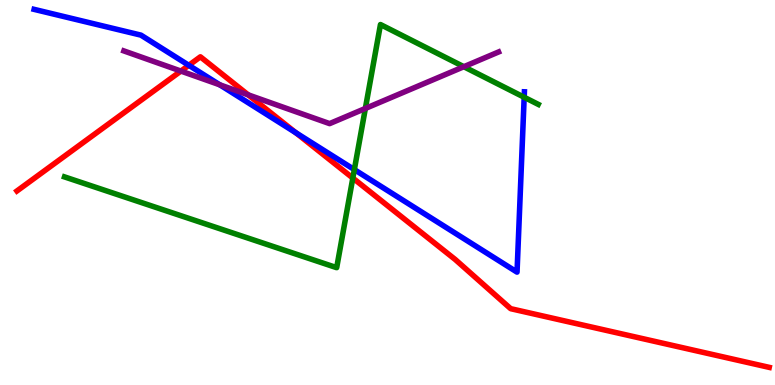[{'lines': ['blue', 'red'], 'intersections': [{'x': 2.44, 'y': 8.3}, {'x': 3.82, 'y': 6.55}]}, {'lines': ['green', 'red'], 'intersections': [{'x': 4.55, 'y': 5.38}]}, {'lines': ['purple', 'red'], 'intersections': [{'x': 2.33, 'y': 8.15}, {'x': 3.2, 'y': 7.54}]}, {'lines': ['blue', 'green'], 'intersections': [{'x': 4.57, 'y': 5.59}, {'x': 6.76, 'y': 7.47}]}, {'lines': ['blue', 'purple'], 'intersections': [{'x': 2.84, 'y': 7.8}]}, {'lines': ['green', 'purple'], 'intersections': [{'x': 4.71, 'y': 7.18}, {'x': 5.98, 'y': 8.27}]}]